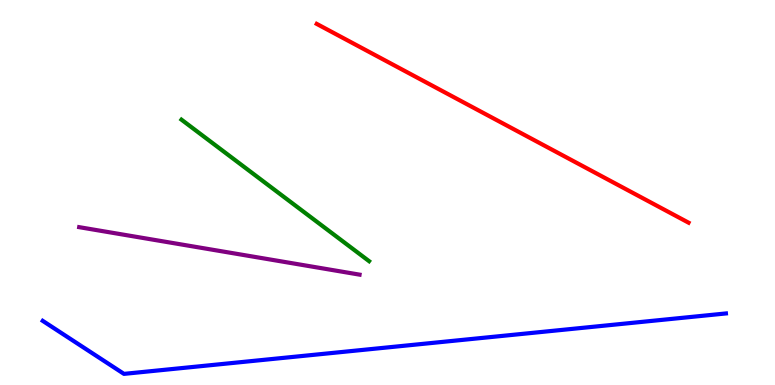[{'lines': ['blue', 'red'], 'intersections': []}, {'lines': ['green', 'red'], 'intersections': []}, {'lines': ['purple', 'red'], 'intersections': []}, {'lines': ['blue', 'green'], 'intersections': []}, {'lines': ['blue', 'purple'], 'intersections': []}, {'lines': ['green', 'purple'], 'intersections': []}]